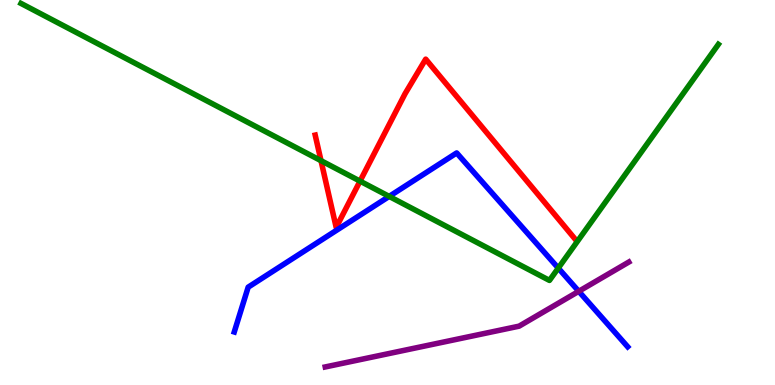[{'lines': ['blue', 'red'], 'intersections': []}, {'lines': ['green', 'red'], 'intersections': [{'x': 4.14, 'y': 5.83}, {'x': 4.65, 'y': 5.3}]}, {'lines': ['purple', 'red'], 'intersections': []}, {'lines': ['blue', 'green'], 'intersections': [{'x': 5.02, 'y': 4.9}, {'x': 7.2, 'y': 3.04}]}, {'lines': ['blue', 'purple'], 'intersections': [{'x': 7.47, 'y': 2.43}]}, {'lines': ['green', 'purple'], 'intersections': []}]